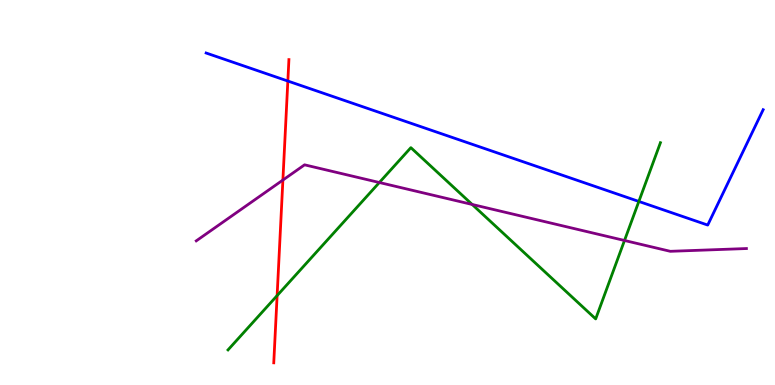[{'lines': ['blue', 'red'], 'intersections': [{'x': 3.71, 'y': 7.9}]}, {'lines': ['green', 'red'], 'intersections': [{'x': 3.58, 'y': 2.32}]}, {'lines': ['purple', 'red'], 'intersections': [{'x': 3.65, 'y': 5.32}]}, {'lines': ['blue', 'green'], 'intersections': [{'x': 8.24, 'y': 4.77}]}, {'lines': ['blue', 'purple'], 'intersections': []}, {'lines': ['green', 'purple'], 'intersections': [{'x': 4.89, 'y': 5.26}, {'x': 6.09, 'y': 4.69}, {'x': 8.06, 'y': 3.75}]}]